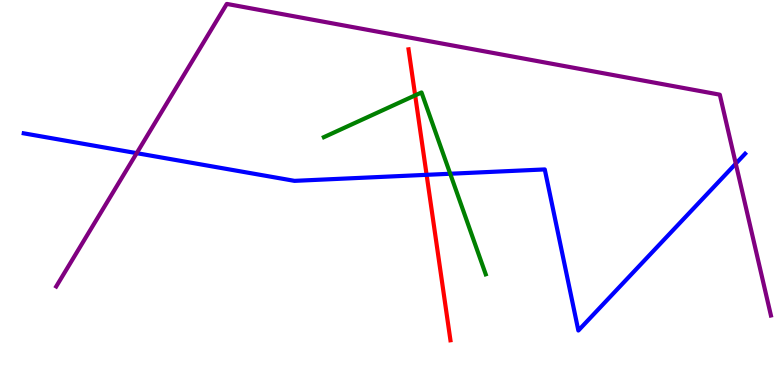[{'lines': ['blue', 'red'], 'intersections': [{'x': 5.5, 'y': 5.46}]}, {'lines': ['green', 'red'], 'intersections': [{'x': 5.36, 'y': 7.52}]}, {'lines': ['purple', 'red'], 'intersections': []}, {'lines': ['blue', 'green'], 'intersections': [{'x': 5.81, 'y': 5.49}]}, {'lines': ['blue', 'purple'], 'intersections': [{'x': 1.76, 'y': 6.02}, {'x': 9.49, 'y': 5.75}]}, {'lines': ['green', 'purple'], 'intersections': []}]